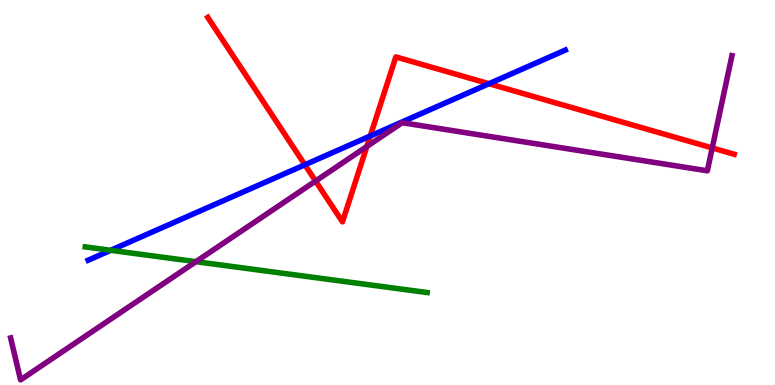[{'lines': ['blue', 'red'], 'intersections': [{'x': 3.93, 'y': 5.72}, {'x': 4.78, 'y': 6.47}, {'x': 6.31, 'y': 7.83}]}, {'lines': ['green', 'red'], 'intersections': []}, {'lines': ['purple', 'red'], 'intersections': [{'x': 4.07, 'y': 5.3}, {'x': 4.73, 'y': 6.2}, {'x': 9.19, 'y': 6.16}]}, {'lines': ['blue', 'green'], 'intersections': [{'x': 1.43, 'y': 3.5}]}, {'lines': ['blue', 'purple'], 'intersections': []}, {'lines': ['green', 'purple'], 'intersections': [{'x': 2.53, 'y': 3.2}]}]